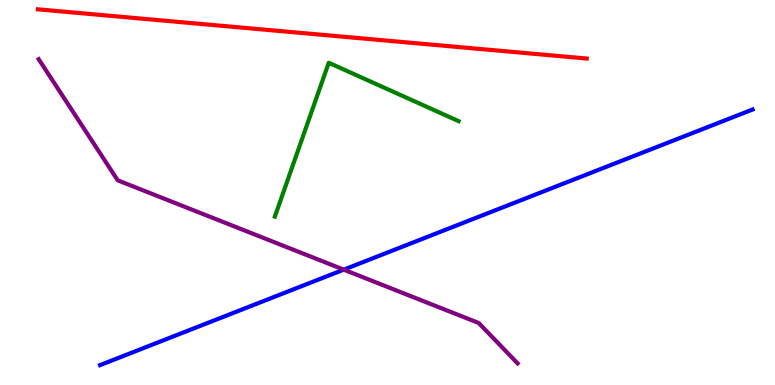[{'lines': ['blue', 'red'], 'intersections': []}, {'lines': ['green', 'red'], 'intersections': []}, {'lines': ['purple', 'red'], 'intersections': []}, {'lines': ['blue', 'green'], 'intersections': []}, {'lines': ['blue', 'purple'], 'intersections': [{'x': 4.44, 'y': 3.0}]}, {'lines': ['green', 'purple'], 'intersections': []}]